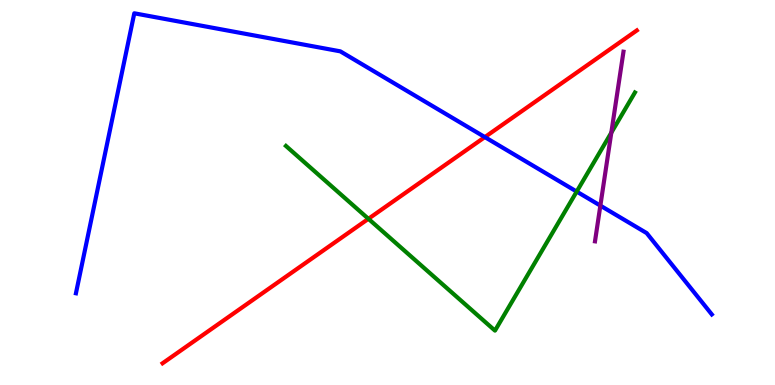[{'lines': ['blue', 'red'], 'intersections': [{'x': 6.26, 'y': 6.44}]}, {'lines': ['green', 'red'], 'intersections': [{'x': 4.75, 'y': 4.32}]}, {'lines': ['purple', 'red'], 'intersections': []}, {'lines': ['blue', 'green'], 'intersections': [{'x': 7.44, 'y': 5.02}]}, {'lines': ['blue', 'purple'], 'intersections': [{'x': 7.75, 'y': 4.66}]}, {'lines': ['green', 'purple'], 'intersections': [{'x': 7.89, 'y': 6.55}]}]